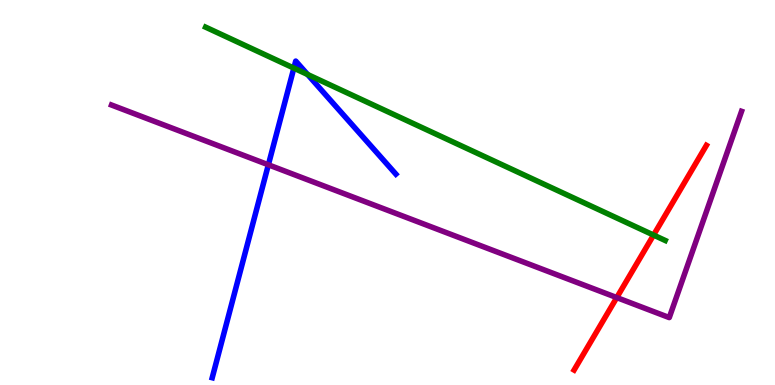[{'lines': ['blue', 'red'], 'intersections': []}, {'lines': ['green', 'red'], 'intersections': [{'x': 8.43, 'y': 3.89}]}, {'lines': ['purple', 'red'], 'intersections': [{'x': 7.96, 'y': 2.27}]}, {'lines': ['blue', 'green'], 'intersections': [{'x': 3.79, 'y': 8.23}, {'x': 3.97, 'y': 8.07}]}, {'lines': ['blue', 'purple'], 'intersections': [{'x': 3.46, 'y': 5.72}]}, {'lines': ['green', 'purple'], 'intersections': []}]